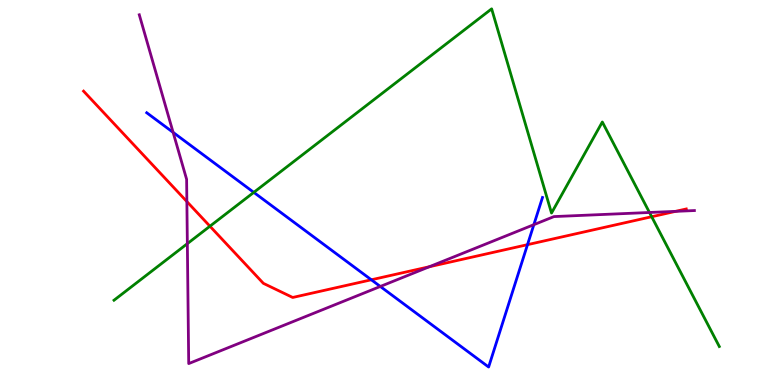[{'lines': ['blue', 'red'], 'intersections': [{'x': 4.79, 'y': 2.73}, {'x': 6.81, 'y': 3.65}]}, {'lines': ['green', 'red'], 'intersections': [{'x': 2.71, 'y': 4.12}, {'x': 8.41, 'y': 4.37}]}, {'lines': ['purple', 'red'], 'intersections': [{'x': 2.41, 'y': 4.76}, {'x': 5.54, 'y': 3.07}, {'x': 8.72, 'y': 4.51}]}, {'lines': ['blue', 'green'], 'intersections': [{'x': 3.27, 'y': 5.0}]}, {'lines': ['blue', 'purple'], 'intersections': [{'x': 2.23, 'y': 6.56}, {'x': 4.91, 'y': 2.56}, {'x': 6.89, 'y': 4.16}]}, {'lines': ['green', 'purple'], 'intersections': [{'x': 2.42, 'y': 3.67}, {'x': 8.38, 'y': 4.48}]}]